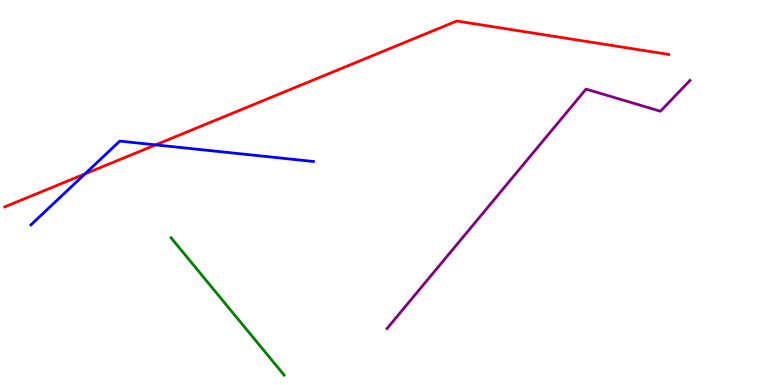[{'lines': ['blue', 'red'], 'intersections': [{'x': 1.1, 'y': 5.48}, {'x': 2.01, 'y': 6.24}]}, {'lines': ['green', 'red'], 'intersections': []}, {'lines': ['purple', 'red'], 'intersections': []}, {'lines': ['blue', 'green'], 'intersections': []}, {'lines': ['blue', 'purple'], 'intersections': []}, {'lines': ['green', 'purple'], 'intersections': []}]